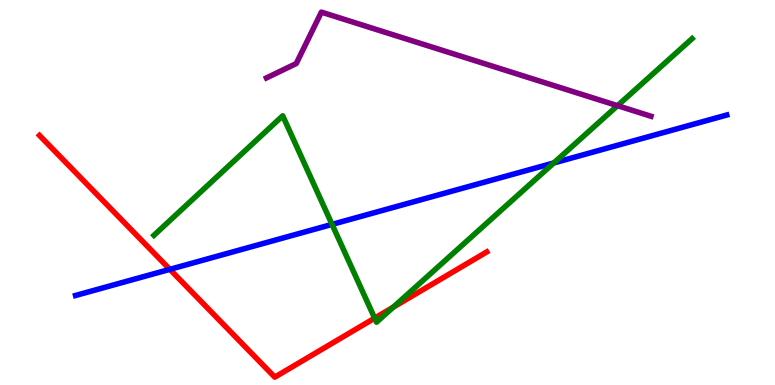[{'lines': ['blue', 'red'], 'intersections': [{'x': 2.19, 'y': 3.0}]}, {'lines': ['green', 'red'], 'intersections': [{'x': 4.83, 'y': 1.74}, {'x': 5.07, 'y': 2.02}]}, {'lines': ['purple', 'red'], 'intersections': []}, {'lines': ['blue', 'green'], 'intersections': [{'x': 4.28, 'y': 4.17}, {'x': 7.15, 'y': 5.77}]}, {'lines': ['blue', 'purple'], 'intersections': []}, {'lines': ['green', 'purple'], 'intersections': [{'x': 7.97, 'y': 7.26}]}]